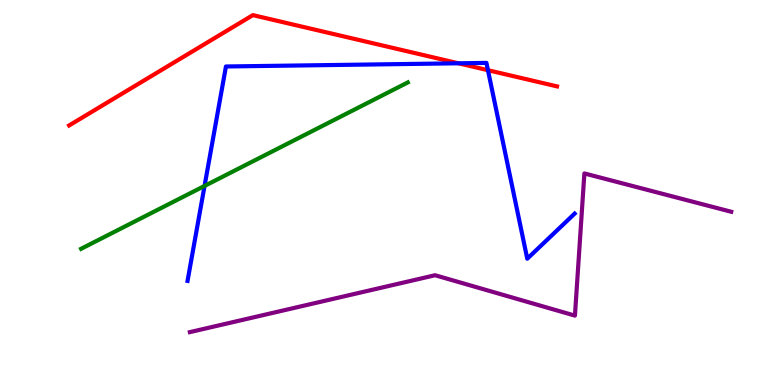[{'lines': ['blue', 'red'], 'intersections': [{'x': 5.92, 'y': 8.36}, {'x': 6.3, 'y': 8.18}]}, {'lines': ['green', 'red'], 'intersections': []}, {'lines': ['purple', 'red'], 'intersections': []}, {'lines': ['blue', 'green'], 'intersections': [{'x': 2.64, 'y': 5.17}]}, {'lines': ['blue', 'purple'], 'intersections': []}, {'lines': ['green', 'purple'], 'intersections': []}]